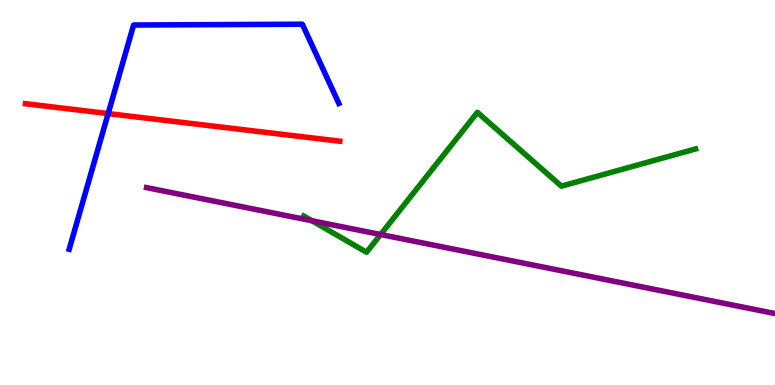[{'lines': ['blue', 'red'], 'intersections': [{'x': 1.4, 'y': 7.05}]}, {'lines': ['green', 'red'], 'intersections': []}, {'lines': ['purple', 'red'], 'intersections': []}, {'lines': ['blue', 'green'], 'intersections': []}, {'lines': ['blue', 'purple'], 'intersections': []}, {'lines': ['green', 'purple'], 'intersections': [{'x': 4.03, 'y': 4.27}, {'x': 4.91, 'y': 3.91}]}]